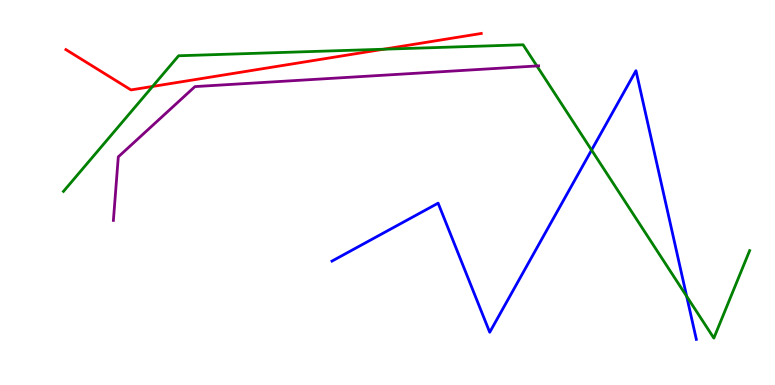[{'lines': ['blue', 'red'], 'intersections': []}, {'lines': ['green', 'red'], 'intersections': [{'x': 1.97, 'y': 7.75}, {'x': 4.95, 'y': 8.72}]}, {'lines': ['purple', 'red'], 'intersections': []}, {'lines': ['blue', 'green'], 'intersections': [{'x': 7.63, 'y': 6.1}, {'x': 8.86, 'y': 2.3}]}, {'lines': ['blue', 'purple'], 'intersections': []}, {'lines': ['green', 'purple'], 'intersections': [{'x': 6.93, 'y': 8.29}]}]